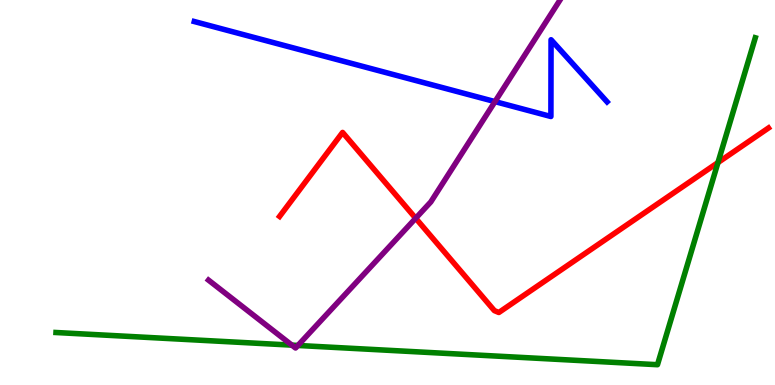[{'lines': ['blue', 'red'], 'intersections': []}, {'lines': ['green', 'red'], 'intersections': [{'x': 9.26, 'y': 5.78}]}, {'lines': ['purple', 'red'], 'intersections': [{'x': 5.36, 'y': 4.33}]}, {'lines': ['blue', 'green'], 'intersections': []}, {'lines': ['blue', 'purple'], 'intersections': [{'x': 6.39, 'y': 7.36}]}, {'lines': ['green', 'purple'], 'intersections': [{'x': 3.77, 'y': 1.04}, {'x': 3.84, 'y': 1.03}]}]